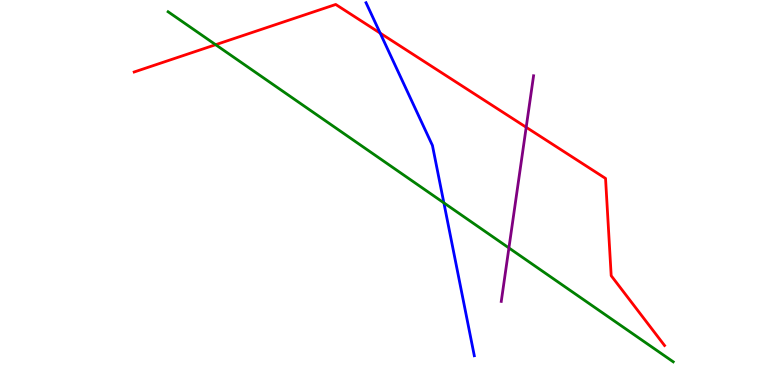[{'lines': ['blue', 'red'], 'intersections': [{'x': 4.91, 'y': 9.14}]}, {'lines': ['green', 'red'], 'intersections': [{'x': 2.78, 'y': 8.84}]}, {'lines': ['purple', 'red'], 'intersections': [{'x': 6.79, 'y': 6.69}]}, {'lines': ['blue', 'green'], 'intersections': [{'x': 5.73, 'y': 4.73}]}, {'lines': ['blue', 'purple'], 'intersections': []}, {'lines': ['green', 'purple'], 'intersections': [{'x': 6.57, 'y': 3.56}]}]